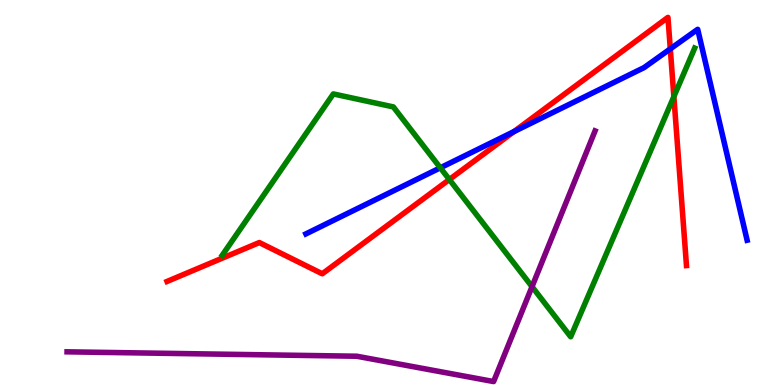[{'lines': ['blue', 'red'], 'intersections': [{'x': 6.63, 'y': 6.58}, {'x': 8.65, 'y': 8.73}]}, {'lines': ['green', 'red'], 'intersections': [{'x': 5.8, 'y': 5.34}, {'x': 8.7, 'y': 7.49}]}, {'lines': ['purple', 'red'], 'intersections': []}, {'lines': ['blue', 'green'], 'intersections': [{'x': 5.68, 'y': 5.64}]}, {'lines': ['blue', 'purple'], 'intersections': []}, {'lines': ['green', 'purple'], 'intersections': [{'x': 6.86, 'y': 2.55}]}]